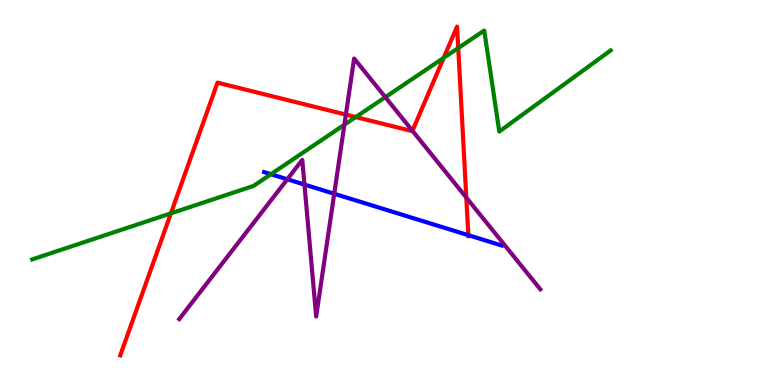[{'lines': ['blue', 'red'], 'intersections': [{'x': 6.04, 'y': 3.89}]}, {'lines': ['green', 'red'], 'intersections': [{'x': 2.21, 'y': 4.46}, {'x': 4.59, 'y': 6.96}, {'x': 5.73, 'y': 8.5}, {'x': 5.91, 'y': 8.75}]}, {'lines': ['purple', 'red'], 'intersections': [{'x': 4.46, 'y': 7.02}, {'x': 5.32, 'y': 6.6}, {'x': 6.02, 'y': 4.87}]}, {'lines': ['blue', 'green'], 'intersections': [{'x': 3.5, 'y': 5.47}]}, {'lines': ['blue', 'purple'], 'intersections': [{'x': 3.71, 'y': 5.34}, {'x': 3.93, 'y': 5.21}, {'x': 4.31, 'y': 4.97}]}, {'lines': ['green', 'purple'], 'intersections': [{'x': 4.44, 'y': 6.76}, {'x': 4.97, 'y': 7.48}]}]